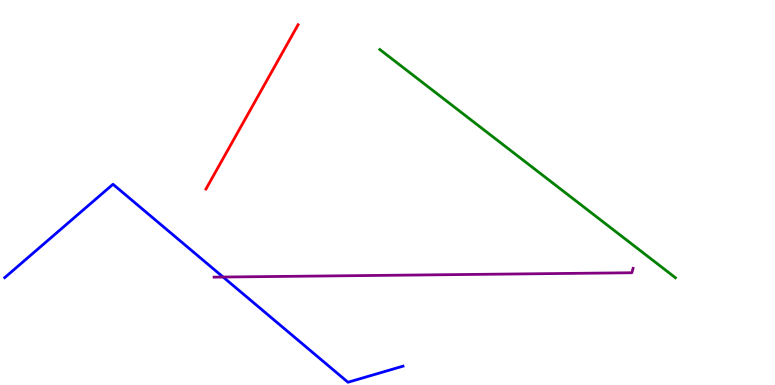[{'lines': ['blue', 'red'], 'intersections': []}, {'lines': ['green', 'red'], 'intersections': []}, {'lines': ['purple', 'red'], 'intersections': []}, {'lines': ['blue', 'green'], 'intersections': []}, {'lines': ['blue', 'purple'], 'intersections': [{'x': 2.88, 'y': 2.8}]}, {'lines': ['green', 'purple'], 'intersections': []}]